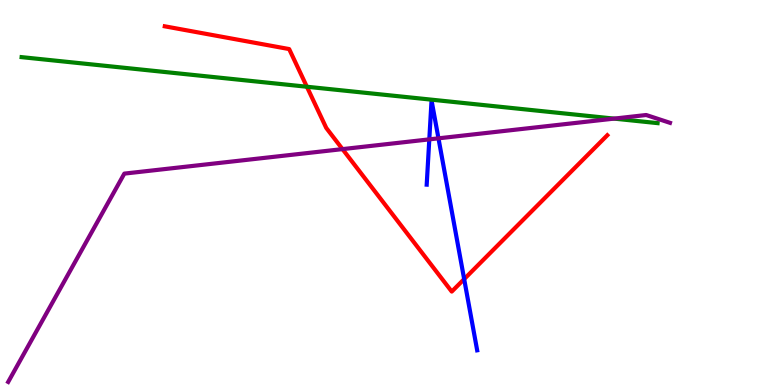[{'lines': ['blue', 'red'], 'intersections': [{'x': 5.99, 'y': 2.75}]}, {'lines': ['green', 'red'], 'intersections': [{'x': 3.96, 'y': 7.75}]}, {'lines': ['purple', 'red'], 'intersections': [{'x': 4.42, 'y': 6.13}]}, {'lines': ['blue', 'green'], 'intersections': []}, {'lines': ['blue', 'purple'], 'intersections': [{'x': 5.54, 'y': 6.38}, {'x': 5.66, 'y': 6.41}]}, {'lines': ['green', 'purple'], 'intersections': [{'x': 7.92, 'y': 6.92}]}]